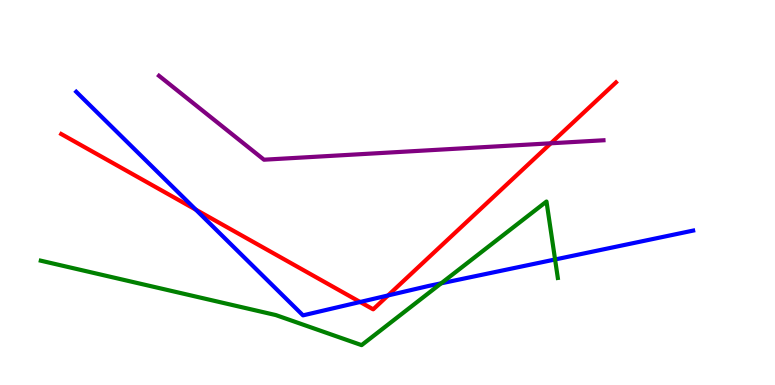[{'lines': ['blue', 'red'], 'intersections': [{'x': 2.53, 'y': 4.55}, {'x': 4.65, 'y': 2.16}, {'x': 5.01, 'y': 2.33}]}, {'lines': ['green', 'red'], 'intersections': []}, {'lines': ['purple', 'red'], 'intersections': [{'x': 7.11, 'y': 6.28}]}, {'lines': ['blue', 'green'], 'intersections': [{'x': 5.69, 'y': 2.64}, {'x': 7.16, 'y': 3.26}]}, {'lines': ['blue', 'purple'], 'intersections': []}, {'lines': ['green', 'purple'], 'intersections': []}]